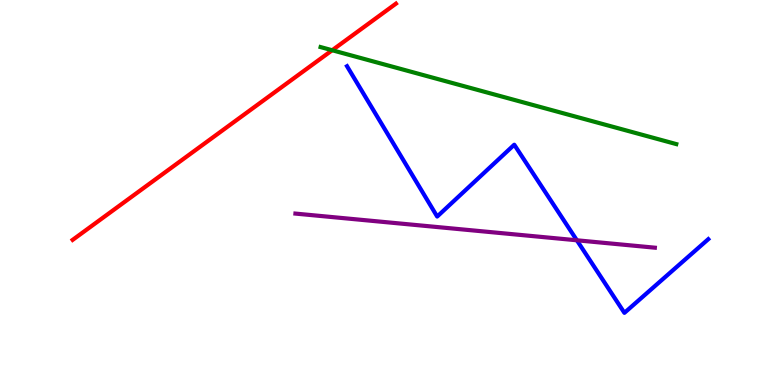[{'lines': ['blue', 'red'], 'intersections': []}, {'lines': ['green', 'red'], 'intersections': [{'x': 4.29, 'y': 8.7}]}, {'lines': ['purple', 'red'], 'intersections': []}, {'lines': ['blue', 'green'], 'intersections': []}, {'lines': ['blue', 'purple'], 'intersections': [{'x': 7.44, 'y': 3.76}]}, {'lines': ['green', 'purple'], 'intersections': []}]